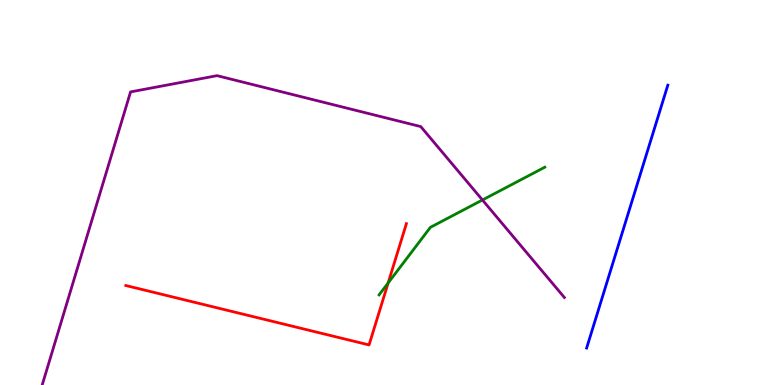[{'lines': ['blue', 'red'], 'intersections': []}, {'lines': ['green', 'red'], 'intersections': [{'x': 5.01, 'y': 2.65}]}, {'lines': ['purple', 'red'], 'intersections': []}, {'lines': ['blue', 'green'], 'intersections': []}, {'lines': ['blue', 'purple'], 'intersections': []}, {'lines': ['green', 'purple'], 'intersections': [{'x': 6.23, 'y': 4.81}]}]